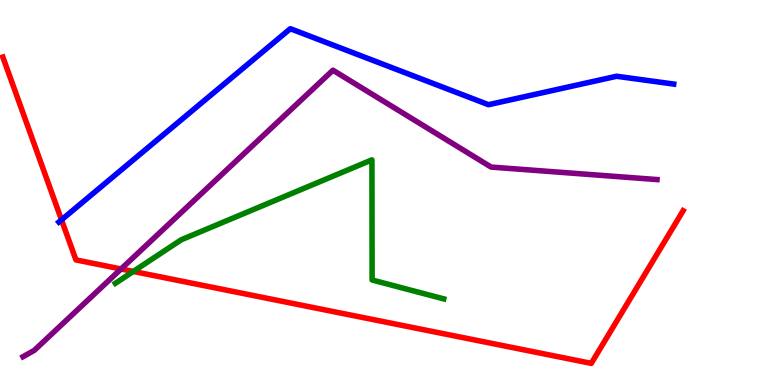[{'lines': ['blue', 'red'], 'intersections': [{'x': 0.794, 'y': 4.29}]}, {'lines': ['green', 'red'], 'intersections': [{'x': 1.72, 'y': 2.95}]}, {'lines': ['purple', 'red'], 'intersections': [{'x': 1.56, 'y': 3.01}]}, {'lines': ['blue', 'green'], 'intersections': []}, {'lines': ['blue', 'purple'], 'intersections': []}, {'lines': ['green', 'purple'], 'intersections': []}]